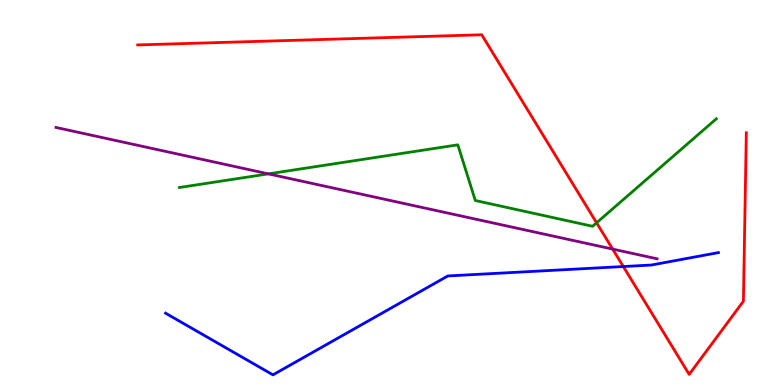[{'lines': ['blue', 'red'], 'intersections': [{'x': 8.04, 'y': 3.08}]}, {'lines': ['green', 'red'], 'intersections': [{'x': 7.7, 'y': 4.21}]}, {'lines': ['purple', 'red'], 'intersections': [{'x': 7.9, 'y': 3.53}]}, {'lines': ['blue', 'green'], 'intersections': []}, {'lines': ['blue', 'purple'], 'intersections': []}, {'lines': ['green', 'purple'], 'intersections': [{'x': 3.46, 'y': 5.48}]}]